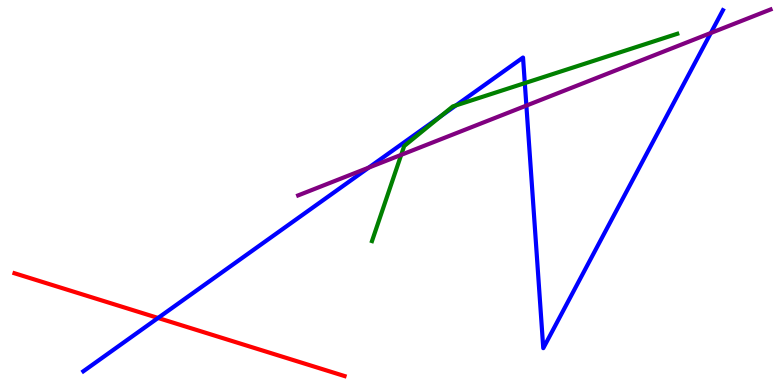[{'lines': ['blue', 'red'], 'intersections': [{'x': 2.04, 'y': 1.74}]}, {'lines': ['green', 'red'], 'intersections': []}, {'lines': ['purple', 'red'], 'intersections': []}, {'lines': ['blue', 'green'], 'intersections': [{'x': 5.69, 'y': 6.98}, {'x': 5.88, 'y': 7.26}, {'x': 6.77, 'y': 7.84}]}, {'lines': ['blue', 'purple'], 'intersections': [{'x': 4.76, 'y': 5.65}, {'x': 6.79, 'y': 7.26}, {'x': 9.17, 'y': 9.14}]}, {'lines': ['green', 'purple'], 'intersections': [{'x': 5.18, 'y': 5.98}]}]